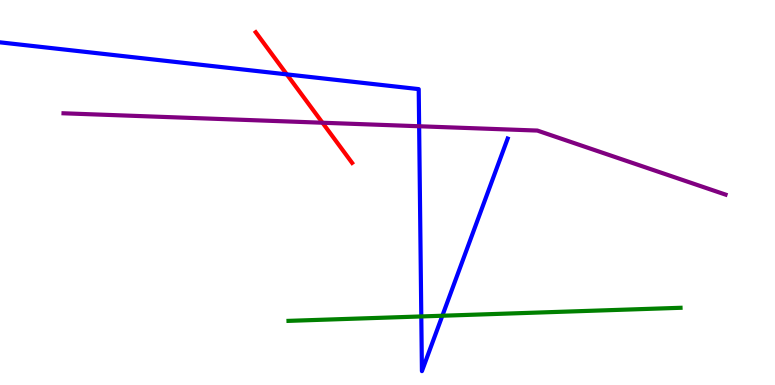[{'lines': ['blue', 'red'], 'intersections': [{'x': 3.7, 'y': 8.07}]}, {'lines': ['green', 'red'], 'intersections': []}, {'lines': ['purple', 'red'], 'intersections': [{'x': 4.16, 'y': 6.81}]}, {'lines': ['blue', 'green'], 'intersections': [{'x': 5.44, 'y': 1.78}, {'x': 5.71, 'y': 1.8}]}, {'lines': ['blue', 'purple'], 'intersections': [{'x': 5.41, 'y': 6.72}]}, {'lines': ['green', 'purple'], 'intersections': []}]